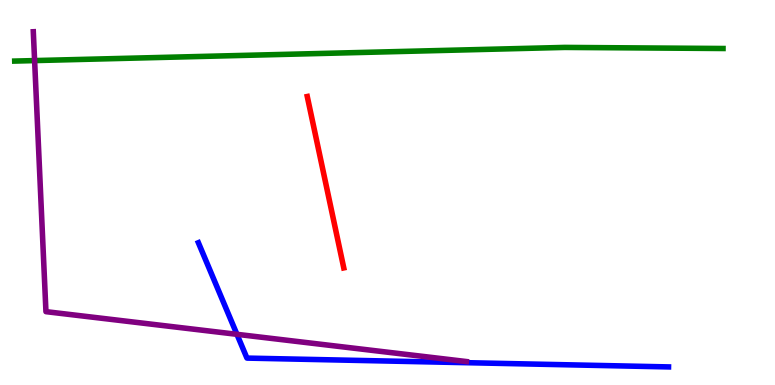[{'lines': ['blue', 'red'], 'intersections': []}, {'lines': ['green', 'red'], 'intersections': []}, {'lines': ['purple', 'red'], 'intersections': []}, {'lines': ['blue', 'green'], 'intersections': []}, {'lines': ['blue', 'purple'], 'intersections': [{'x': 3.06, 'y': 1.32}]}, {'lines': ['green', 'purple'], 'intersections': [{'x': 0.447, 'y': 8.43}]}]